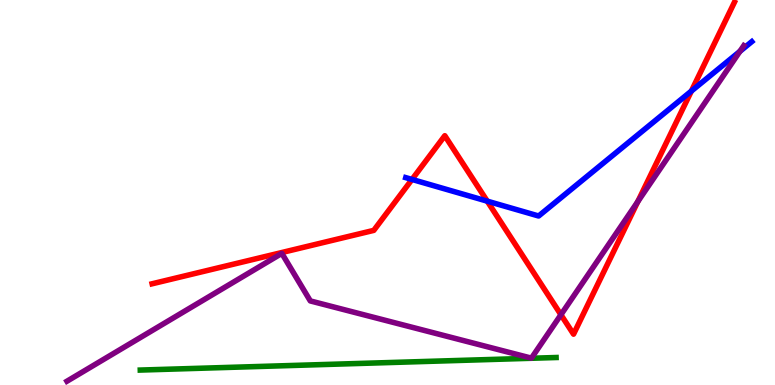[{'lines': ['blue', 'red'], 'intersections': [{'x': 5.32, 'y': 5.34}, {'x': 6.29, 'y': 4.77}, {'x': 8.92, 'y': 7.63}]}, {'lines': ['green', 'red'], 'intersections': []}, {'lines': ['purple', 'red'], 'intersections': [{'x': 7.24, 'y': 1.83}, {'x': 8.23, 'y': 4.76}]}, {'lines': ['blue', 'green'], 'intersections': []}, {'lines': ['blue', 'purple'], 'intersections': [{'x': 9.55, 'y': 8.67}]}, {'lines': ['green', 'purple'], 'intersections': []}]